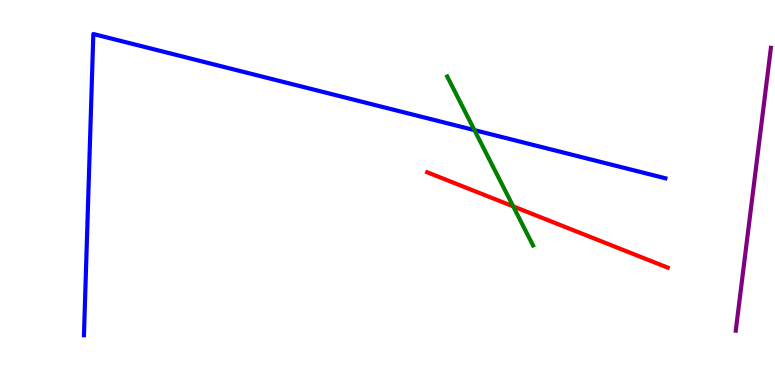[{'lines': ['blue', 'red'], 'intersections': []}, {'lines': ['green', 'red'], 'intersections': [{'x': 6.62, 'y': 4.64}]}, {'lines': ['purple', 'red'], 'intersections': []}, {'lines': ['blue', 'green'], 'intersections': [{'x': 6.12, 'y': 6.62}]}, {'lines': ['blue', 'purple'], 'intersections': []}, {'lines': ['green', 'purple'], 'intersections': []}]